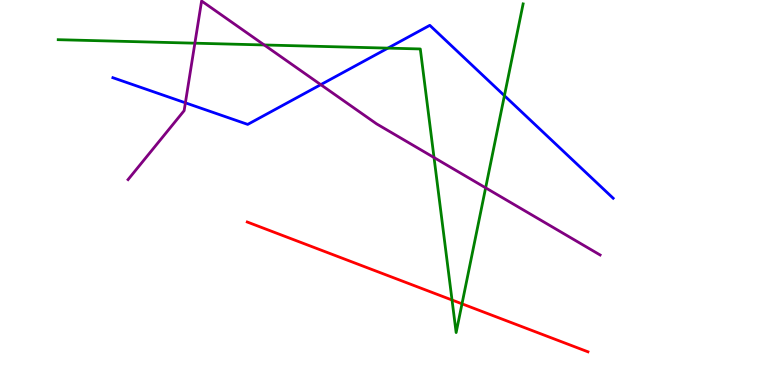[{'lines': ['blue', 'red'], 'intersections': []}, {'lines': ['green', 'red'], 'intersections': [{'x': 5.83, 'y': 2.21}, {'x': 5.96, 'y': 2.11}]}, {'lines': ['purple', 'red'], 'intersections': []}, {'lines': ['blue', 'green'], 'intersections': [{'x': 5.01, 'y': 8.75}, {'x': 6.51, 'y': 7.51}]}, {'lines': ['blue', 'purple'], 'intersections': [{'x': 2.39, 'y': 7.33}, {'x': 4.14, 'y': 7.8}]}, {'lines': ['green', 'purple'], 'intersections': [{'x': 2.51, 'y': 8.88}, {'x': 3.41, 'y': 8.83}, {'x': 5.6, 'y': 5.91}, {'x': 6.27, 'y': 5.12}]}]